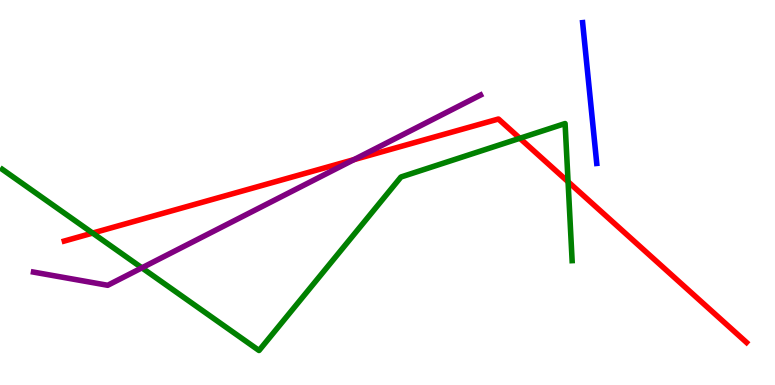[{'lines': ['blue', 'red'], 'intersections': []}, {'lines': ['green', 'red'], 'intersections': [{'x': 1.2, 'y': 3.95}, {'x': 6.71, 'y': 6.41}, {'x': 7.33, 'y': 5.28}]}, {'lines': ['purple', 'red'], 'intersections': [{'x': 4.57, 'y': 5.85}]}, {'lines': ['blue', 'green'], 'intersections': []}, {'lines': ['blue', 'purple'], 'intersections': []}, {'lines': ['green', 'purple'], 'intersections': [{'x': 1.83, 'y': 3.04}]}]